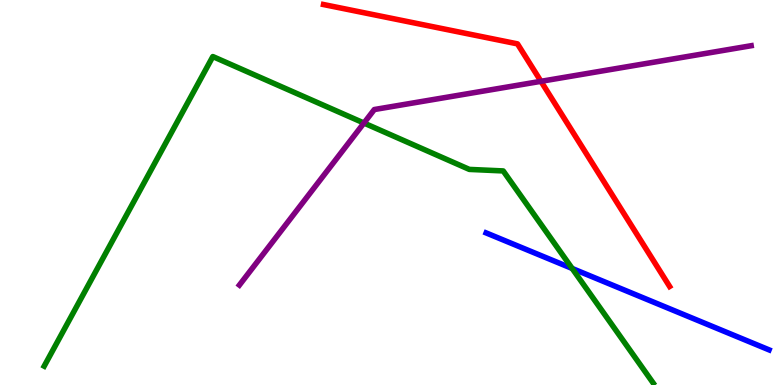[{'lines': ['blue', 'red'], 'intersections': []}, {'lines': ['green', 'red'], 'intersections': []}, {'lines': ['purple', 'red'], 'intersections': [{'x': 6.98, 'y': 7.89}]}, {'lines': ['blue', 'green'], 'intersections': [{'x': 7.38, 'y': 3.03}]}, {'lines': ['blue', 'purple'], 'intersections': []}, {'lines': ['green', 'purple'], 'intersections': [{'x': 4.7, 'y': 6.8}]}]